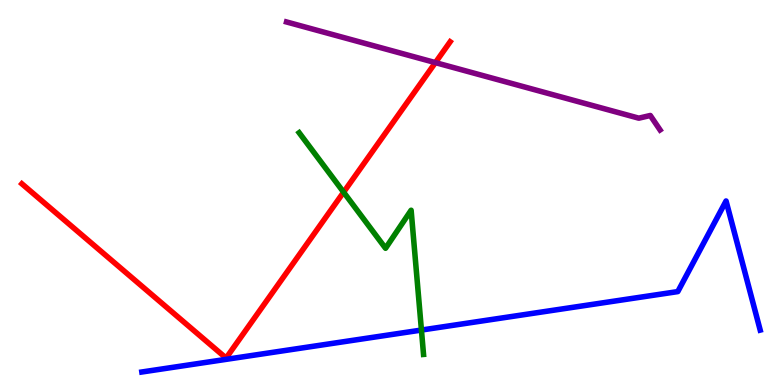[{'lines': ['blue', 'red'], 'intersections': []}, {'lines': ['green', 'red'], 'intersections': [{'x': 4.43, 'y': 5.01}]}, {'lines': ['purple', 'red'], 'intersections': [{'x': 5.62, 'y': 8.37}]}, {'lines': ['blue', 'green'], 'intersections': [{'x': 5.44, 'y': 1.43}]}, {'lines': ['blue', 'purple'], 'intersections': []}, {'lines': ['green', 'purple'], 'intersections': []}]